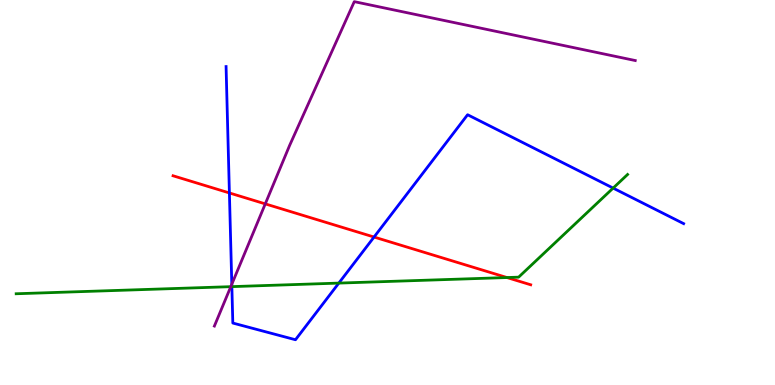[{'lines': ['blue', 'red'], 'intersections': [{'x': 2.96, 'y': 4.99}, {'x': 4.83, 'y': 3.84}]}, {'lines': ['green', 'red'], 'intersections': [{'x': 6.54, 'y': 2.79}]}, {'lines': ['purple', 'red'], 'intersections': [{'x': 3.42, 'y': 4.7}]}, {'lines': ['blue', 'green'], 'intersections': [{'x': 2.99, 'y': 2.56}, {'x': 4.37, 'y': 2.65}, {'x': 7.91, 'y': 5.11}]}, {'lines': ['blue', 'purple'], 'intersections': [{'x': 2.99, 'y': 2.62}]}, {'lines': ['green', 'purple'], 'intersections': [{'x': 2.98, 'y': 2.55}]}]